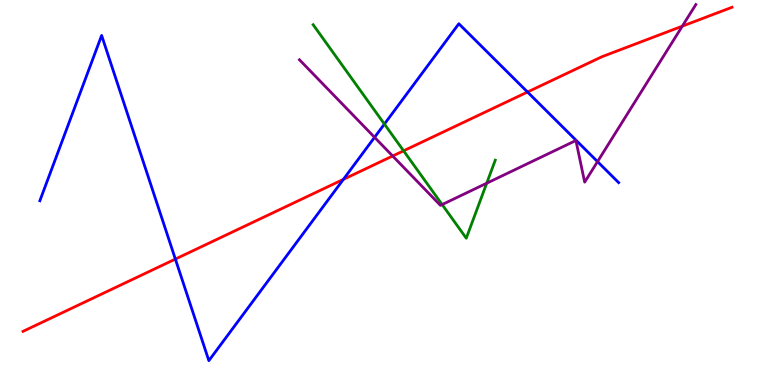[{'lines': ['blue', 'red'], 'intersections': [{'x': 2.26, 'y': 3.27}, {'x': 4.43, 'y': 5.34}, {'x': 6.81, 'y': 7.61}]}, {'lines': ['green', 'red'], 'intersections': [{'x': 5.21, 'y': 6.08}]}, {'lines': ['purple', 'red'], 'intersections': [{'x': 5.07, 'y': 5.95}, {'x': 8.8, 'y': 9.32}]}, {'lines': ['blue', 'green'], 'intersections': [{'x': 4.96, 'y': 6.78}]}, {'lines': ['blue', 'purple'], 'intersections': [{'x': 4.83, 'y': 6.43}, {'x': 7.71, 'y': 5.8}]}, {'lines': ['green', 'purple'], 'intersections': [{'x': 5.71, 'y': 4.69}, {'x': 6.28, 'y': 5.24}]}]